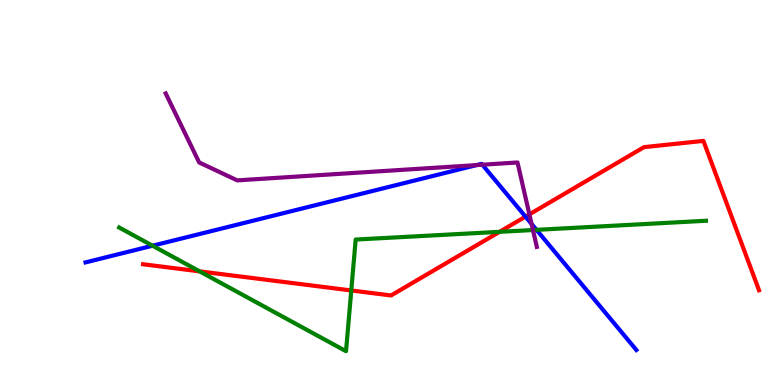[{'lines': ['blue', 'red'], 'intersections': [{'x': 6.78, 'y': 4.37}]}, {'lines': ['green', 'red'], 'intersections': [{'x': 2.58, 'y': 2.95}, {'x': 4.53, 'y': 2.46}, {'x': 6.45, 'y': 3.98}]}, {'lines': ['purple', 'red'], 'intersections': [{'x': 6.83, 'y': 4.43}]}, {'lines': ['blue', 'green'], 'intersections': [{'x': 1.97, 'y': 3.62}, {'x': 6.92, 'y': 4.03}]}, {'lines': ['blue', 'purple'], 'intersections': [{'x': 6.15, 'y': 5.71}, {'x': 6.22, 'y': 5.72}, {'x': 6.86, 'y': 4.18}]}, {'lines': ['green', 'purple'], 'intersections': [{'x': 6.88, 'y': 4.02}]}]